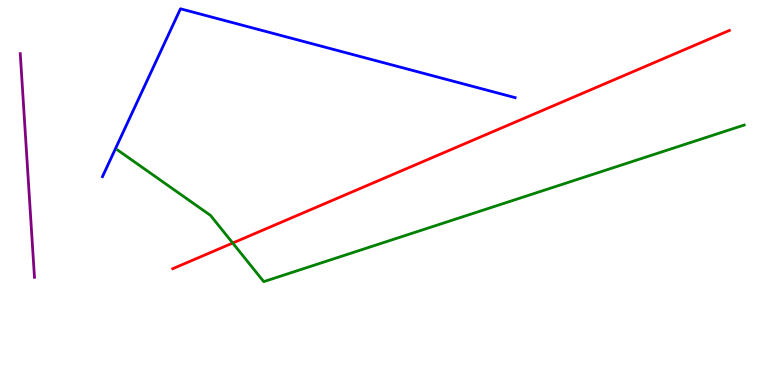[{'lines': ['blue', 'red'], 'intersections': []}, {'lines': ['green', 'red'], 'intersections': [{'x': 3.0, 'y': 3.69}]}, {'lines': ['purple', 'red'], 'intersections': []}, {'lines': ['blue', 'green'], 'intersections': []}, {'lines': ['blue', 'purple'], 'intersections': []}, {'lines': ['green', 'purple'], 'intersections': []}]